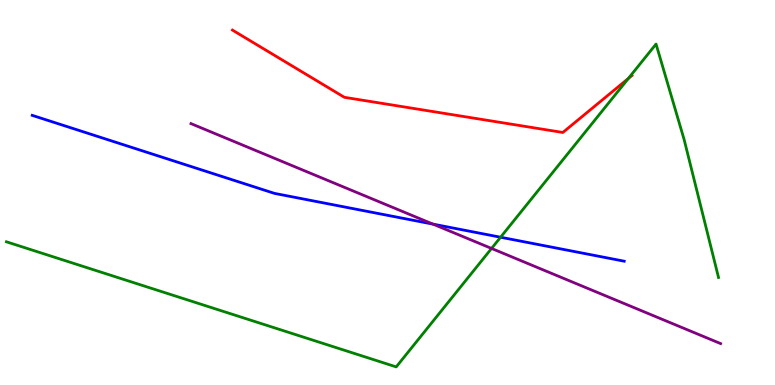[{'lines': ['blue', 'red'], 'intersections': []}, {'lines': ['green', 'red'], 'intersections': [{'x': 8.11, 'y': 7.96}]}, {'lines': ['purple', 'red'], 'intersections': []}, {'lines': ['blue', 'green'], 'intersections': [{'x': 6.46, 'y': 3.84}]}, {'lines': ['blue', 'purple'], 'intersections': [{'x': 5.59, 'y': 4.18}]}, {'lines': ['green', 'purple'], 'intersections': [{'x': 6.34, 'y': 3.55}]}]